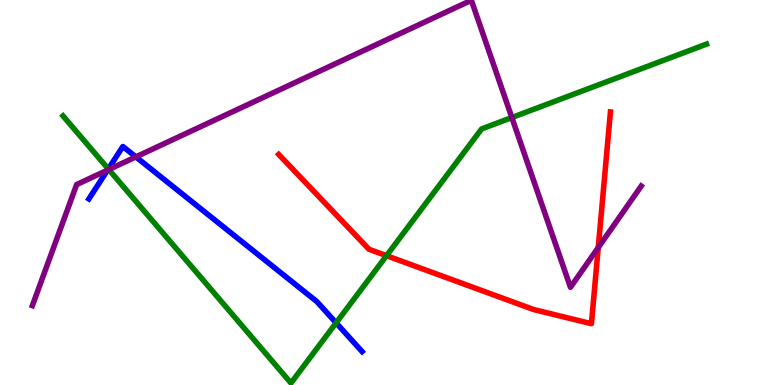[{'lines': ['blue', 'red'], 'intersections': []}, {'lines': ['green', 'red'], 'intersections': [{'x': 4.99, 'y': 3.36}]}, {'lines': ['purple', 'red'], 'intersections': [{'x': 7.72, 'y': 3.57}]}, {'lines': ['blue', 'green'], 'intersections': [{'x': 1.4, 'y': 5.61}, {'x': 4.34, 'y': 1.61}]}, {'lines': ['blue', 'purple'], 'intersections': [{'x': 1.39, 'y': 5.58}, {'x': 1.75, 'y': 5.93}]}, {'lines': ['green', 'purple'], 'intersections': [{'x': 1.4, 'y': 5.6}, {'x': 6.6, 'y': 6.95}]}]